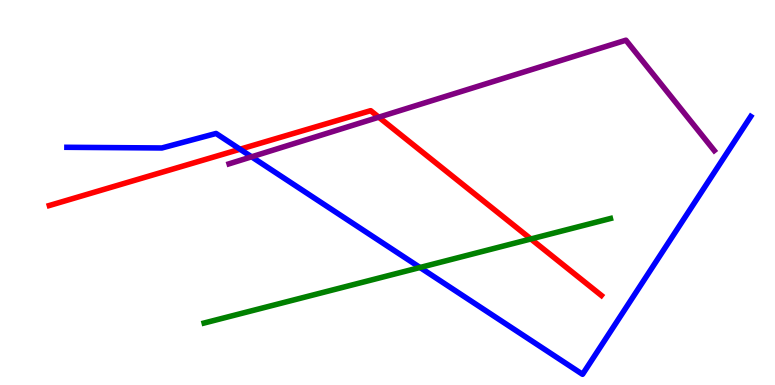[{'lines': ['blue', 'red'], 'intersections': [{'x': 3.1, 'y': 6.12}]}, {'lines': ['green', 'red'], 'intersections': [{'x': 6.85, 'y': 3.79}]}, {'lines': ['purple', 'red'], 'intersections': [{'x': 4.89, 'y': 6.96}]}, {'lines': ['blue', 'green'], 'intersections': [{'x': 5.42, 'y': 3.05}]}, {'lines': ['blue', 'purple'], 'intersections': [{'x': 3.25, 'y': 5.93}]}, {'lines': ['green', 'purple'], 'intersections': []}]